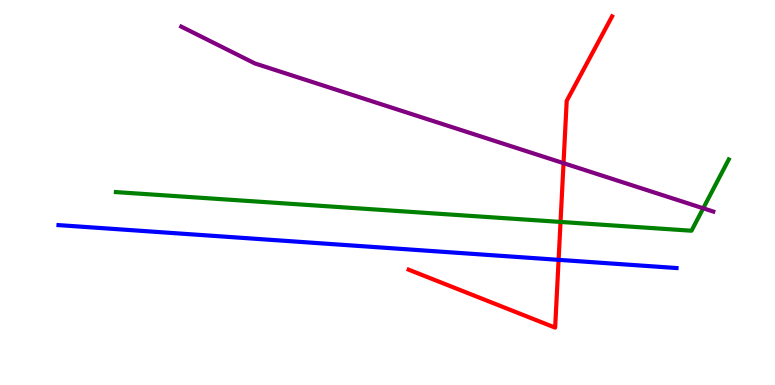[{'lines': ['blue', 'red'], 'intersections': [{'x': 7.21, 'y': 3.25}]}, {'lines': ['green', 'red'], 'intersections': [{'x': 7.23, 'y': 4.24}]}, {'lines': ['purple', 'red'], 'intersections': [{'x': 7.27, 'y': 5.76}]}, {'lines': ['blue', 'green'], 'intersections': []}, {'lines': ['blue', 'purple'], 'intersections': []}, {'lines': ['green', 'purple'], 'intersections': [{'x': 9.07, 'y': 4.59}]}]